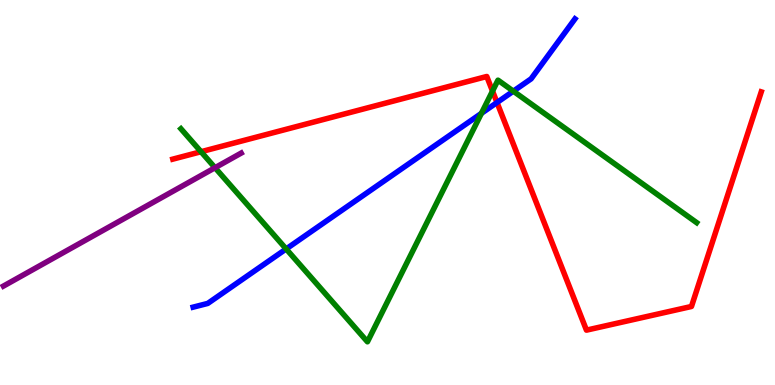[{'lines': ['blue', 'red'], 'intersections': [{'x': 6.41, 'y': 7.34}]}, {'lines': ['green', 'red'], 'intersections': [{'x': 2.59, 'y': 6.06}, {'x': 6.36, 'y': 7.63}]}, {'lines': ['purple', 'red'], 'intersections': []}, {'lines': ['blue', 'green'], 'intersections': [{'x': 3.69, 'y': 3.53}, {'x': 6.21, 'y': 7.06}, {'x': 6.62, 'y': 7.63}]}, {'lines': ['blue', 'purple'], 'intersections': []}, {'lines': ['green', 'purple'], 'intersections': [{'x': 2.77, 'y': 5.64}]}]